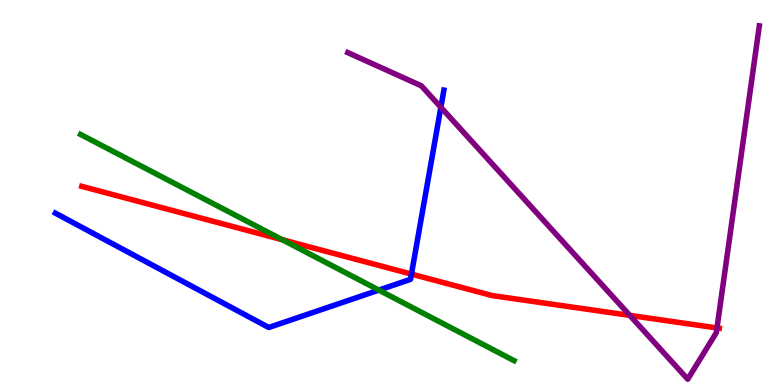[{'lines': ['blue', 'red'], 'intersections': [{'x': 5.31, 'y': 2.88}]}, {'lines': ['green', 'red'], 'intersections': [{'x': 3.64, 'y': 3.77}]}, {'lines': ['purple', 'red'], 'intersections': [{'x': 8.13, 'y': 1.81}, {'x': 9.25, 'y': 1.48}]}, {'lines': ['blue', 'green'], 'intersections': [{'x': 4.89, 'y': 2.47}]}, {'lines': ['blue', 'purple'], 'intersections': [{'x': 5.69, 'y': 7.21}]}, {'lines': ['green', 'purple'], 'intersections': []}]